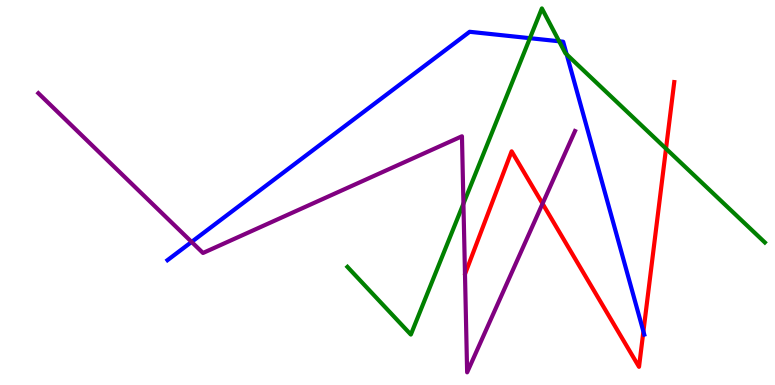[{'lines': ['blue', 'red'], 'intersections': [{'x': 8.3, 'y': 1.39}]}, {'lines': ['green', 'red'], 'intersections': [{'x': 8.59, 'y': 6.14}]}, {'lines': ['purple', 'red'], 'intersections': [{'x': 7.0, 'y': 4.71}]}, {'lines': ['blue', 'green'], 'intersections': [{'x': 6.84, 'y': 9.01}, {'x': 7.21, 'y': 8.93}, {'x': 7.31, 'y': 8.59}]}, {'lines': ['blue', 'purple'], 'intersections': [{'x': 2.47, 'y': 3.72}]}, {'lines': ['green', 'purple'], 'intersections': [{'x': 5.98, 'y': 4.71}]}]